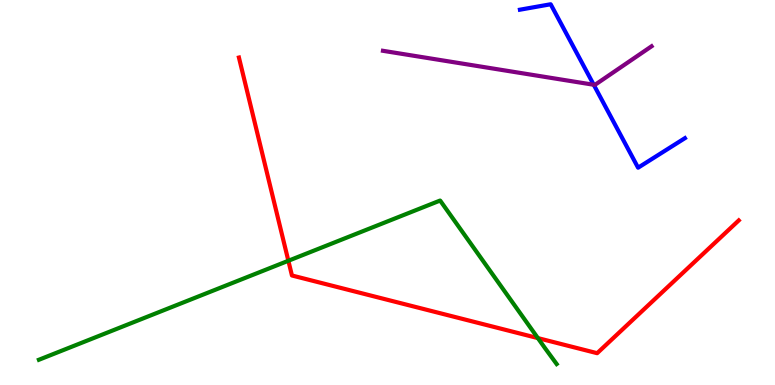[{'lines': ['blue', 'red'], 'intersections': []}, {'lines': ['green', 'red'], 'intersections': [{'x': 3.72, 'y': 3.23}, {'x': 6.94, 'y': 1.22}]}, {'lines': ['purple', 'red'], 'intersections': []}, {'lines': ['blue', 'green'], 'intersections': []}, {'lines': ['blue', 'purple'], 'intersections': [{'x': 7.66, 'y': 7.8}]}, {'lines': ['green', 'purple'], 'intersections': []}]